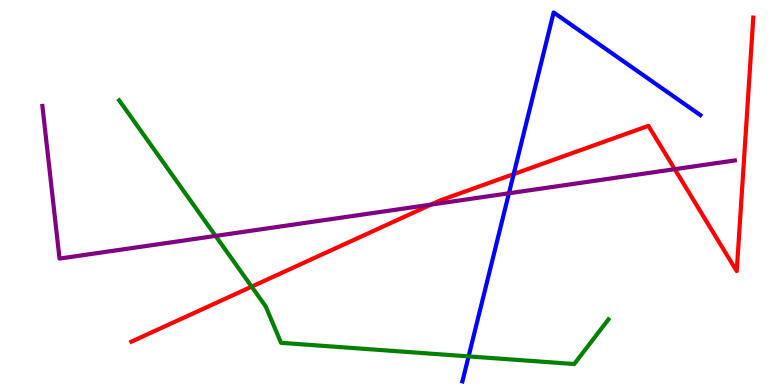[{'lines': ['blue', 'red'], 'intersections': [{'x': 6.63, 'y': 5.48}]}, {'lines': ['green', 'red'], 'intersections': [{'x': 3.25, 'y': 2.55}]}, {'lines': ['purple', 'red'], 'intersections': [{'x': 5.56, 'y': 4.69}, {'x': 8.71, 'y': 5.61}]}, {'lines': ['blue', 'green'], 'intersections': [{'x': 6.05, 'y': 0.743}]}, {'lines': ['blue', 'purple'], 'intersections': [{'x': 6.57, 'y': 4.98}]}, {'lines': ['green', 'purple'], 'intersections': [{'x': 2.78, 'y': 3.87}]}]